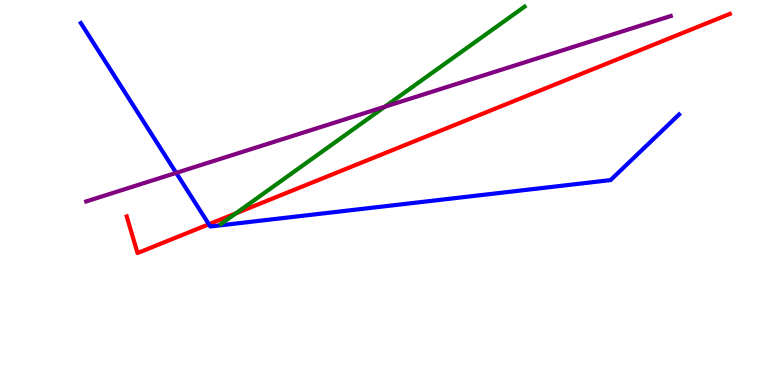[{'lines': ['blue', 'red'], 'intersections': [{'x': 2.7, 'y': 4.18}]}, {'lines': ['green', 'red'], 'intersections': [{'x': 3.04, 'y': 4.46}]}, {'lines': ['purple', 'red'], 'intersections': []}, {'lines': ['blue', 'green'], 'intersections': []}, {'lines': ['blue', 'purple'], 'intersections': [{'x': 2.27, 'y': 5.51}]}, {'lines': ['green', 'purple'], 'intersections': [{'x': 4.97, 'y': 7.23}]}]